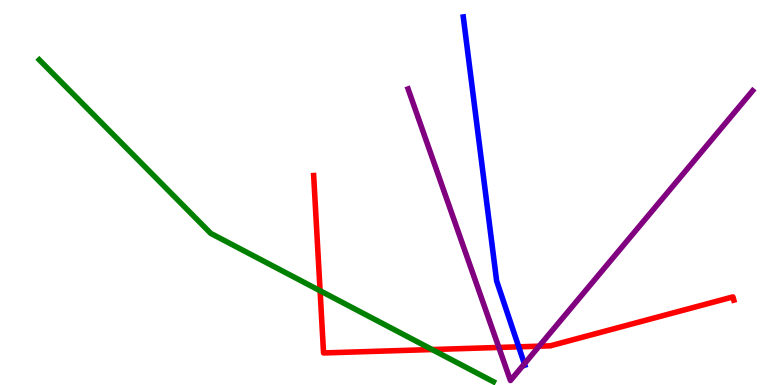[{'lines': ['blue', 'red'], 'intersections': [{'x': 6.69, 'y': 0.992}]}, {'lines': ['green', 'red'], 'intersections': [{'x': 4.13, 'y': 2.45}, {'x': 5.58, 'y': 0.921}]}, {'lines': ['purple', 'red'], 'intersections': [{'x': 6.44, 'y': 0.975}, {'x': 6.96, 'y': 1.01}]}, {'lines': ['blue', 'green'], 'intersections': []}, {'lines': ['blue', 'purple'], 'intersections': [{'x': 6.77, 'y': 0.55}]}, {'lines': ['green', 'purple'], 'intersections': []}]